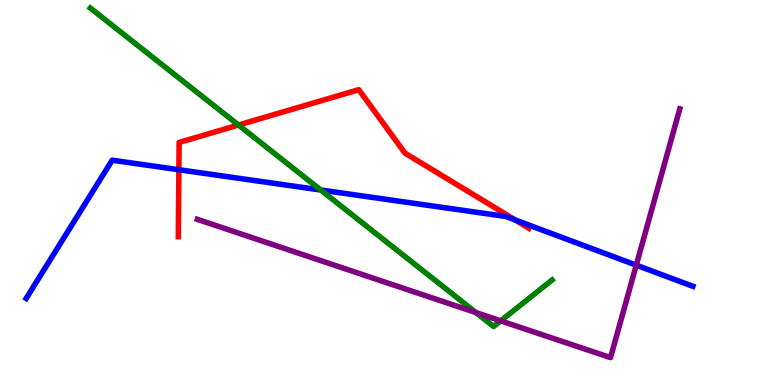[{'lines': ['blue', 'red'], 'intersections': [{'x': 2.31, 'y': 5.59}, {'x': 6.65, 'y': 4.29}]}, {'lines': ['green', 'red'], 'intersections': [{'x': 3.08, 'y': 6.75}]}, {'lines': ['purple', 'red'], 'intersections': []}, {'lines': ['blue', 'green'], 'intersections': [{'x': 4.14, 'y': 5.06}]}, {'lines': ['blue', 'purple'], 'intersections': [{'x': 8.21, 'y': 3.11}]}, {'lines': ['green', 'purple'], 'intersections': [{'x': 6.14, 'y': 1.88}, {'x': 6.46, 'y': 1.67}]}]